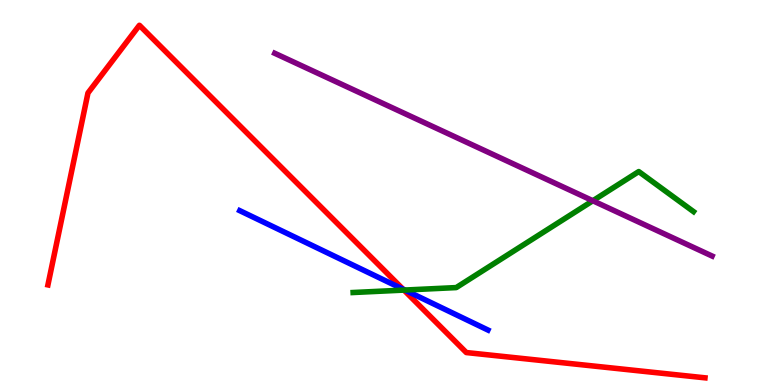[{'lines': ['blue', 'red'], 'intersections': [{'x': 5.2, 'y': 2.49}]}, {'lines': ['green', 'red'], 'intersections': [{'x': 5.21, 'y': 2.47}]}, {'lines': ['purple', 'red'], 'intersections': []}, {'lines': ['blue', 'green'], 'intersections': [{'x': 5.22, 'y': 2.47}]}, {'lines': ['blue', 'purple'], 'intersections': []}, {'lines': ['green', 'purple'], 'intersections': [{'x': 7.65, 'y': 4.79}]}]